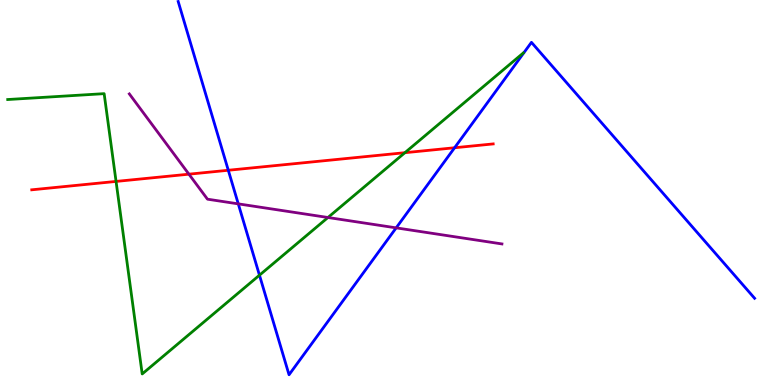[{'lines': ['blue', 'red'], 'intersections': [{'x': 2.95, 'y': 5.58}, {'x': 5.87, 'y': 6.16}]}, {'lines': ['green', 'red'], 'intersections': [{'x': 1.5, 'y': 5.29}, {'x': 5.22, 'y': 6.03}]}, {'lines': ['purple', 'red'], 'intersections': [{'x': 2.44, 'y': 5.48}]}, {'lines': ['blue', 'green'], 'intersections': [{'x': 3.35, 'y': 2.85}]}, {'lines': ['blue', 'purple'], 'intersections': [{'x': 3.07, 'y': 4.7}, {'x': 5.11, 'y': 4.08}]}, {'lines': ['green', 'purple'], 'intersections': [{'x': 4.23, 'y': 4.35}]}]